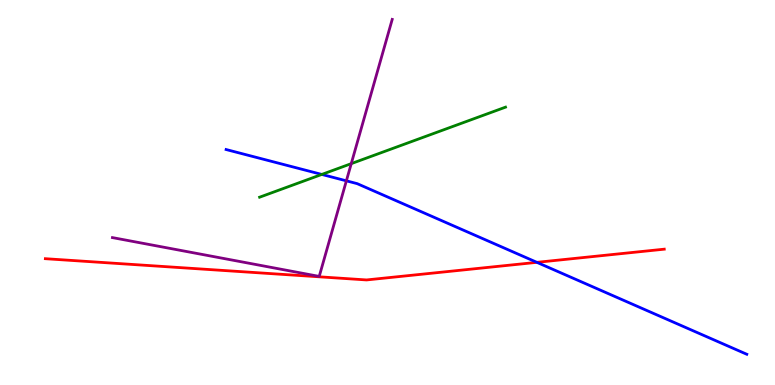[{'lines': ['blue', 'red'], 'intersections': [{'x': 6.93, 'y': 3.19}]}, {'lines': ['green', 'red'], 'intersections': []}, {'lines': ['purple', 'red'], 'intersections': []}, {'lines': ['blue', 'green'], 'intersections': [{'x': 4.15, 'y': 5.47}]}, {'lines': ['blue', 'purple'], 'intersections': [{'x': 4.47, 'y': 5.3}]}, {'lines': ['green', 'purple'], 'intersections': [{'x': 4.53, 'y': 5.75}]}]